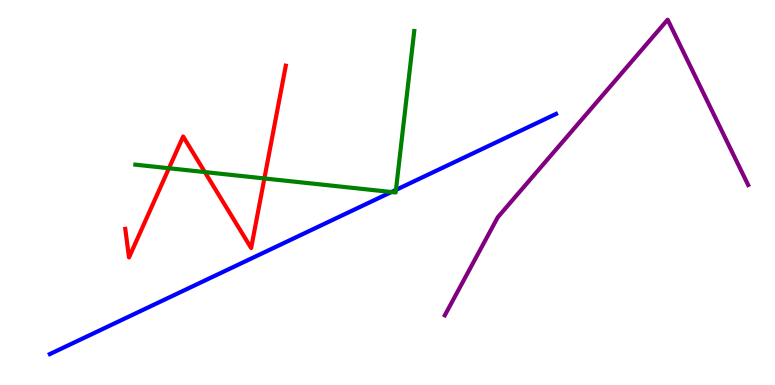[{'lines': ['blue', 'red'], 'intersections': []}, {'lines': ['green', 'red'], 'intersections': [{'x': 2.18, 'y': 5.63}, {'x': 2.64, 'y': 5.53}, {'x': 3.41, 'y': 5.37}]}, {'lines': ['purple', 'red'], 'intersections': []}, {'lines': ['blue', 'green'], 'intersections': [{'x': 5.05, 'y': 5.01}, {'x': 5.11, 'y': 5.07}]}, {'lines': ['blue', 'purple'], 'intersections': []}, {'lines': ['green', 'purple'], 'intersections': []}]